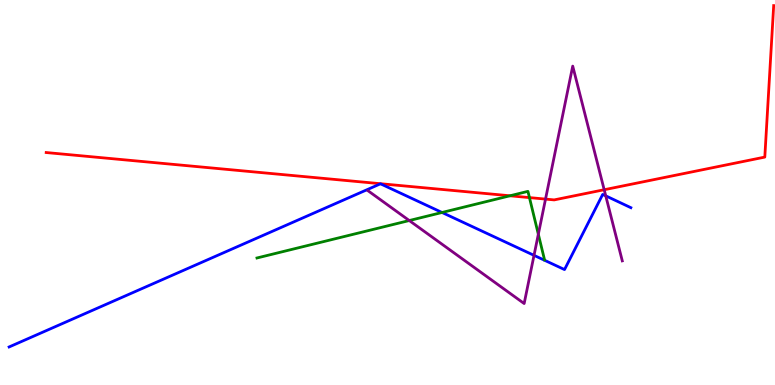[{'lines': ['blue', 'red'], 'intersections': []}, {'lines': ['green', 'red'], 'intersections': [{'x': 6.58, 'y': 4.91}, {'x': 6.83, 'y': 4.87}]}, {'lines': ['purple', 'red'], 'intersections': [{'x': 7.04, 'y': 4.83}, {'x': 7.8, 'y': 5.07}]}, {'lines': ['blue', 'green'], 'intersections': [{'x': 5.7, 'y': 4.48}]}, {'lines': ['blue', 'purple'], 'intersections': [{'x': 6.89, 'y': 3.37}, {'x': 7.82, 'y': 4.91}]}, {'lines': ['green', 'purple'], 'intersections': [{'x': 5.28, 'y': 4.27}, {'x': 6.95, 'y': 3.92}]}]